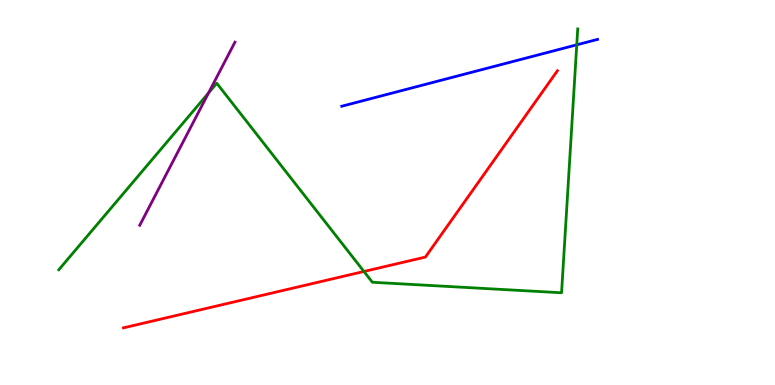[{'lines': ['blue', 'red'], 'intersections': []}, {'lines': ['green', 'red'], 'intersections': [{'x': 4.7, 'y': 2.95}]}, {'lines': ['purple', 'red'], 'intersections': []}, {'lines': ['blue', 'green'], 'intersections': [{'x': 7.44, 'y': 8.84}]}, {'lines': ['blue', 'purple'], 'intersections': []}, {'lines': ['green', 'purple'], 'intersections': [{'x': 2.69, 'y': 7.58}]}]